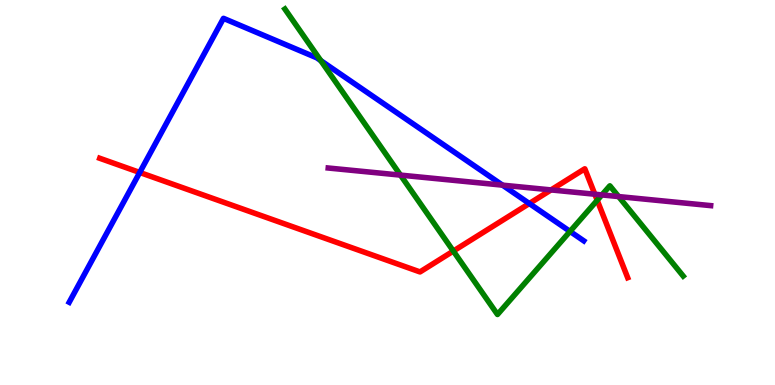[{'lines': ['blue', 'red'], 'intersections': [{'x': 1.8, 'y': 5.52}, {'x': 6.83, 'y': 4.71}]}, {'lines': ['green', 'red'], 'intersections': [{'x': 5.85, 'y': 3.48}, {'x': 7.71, 'y': 4.8}]}, {'lines': ['purple', 'red'], 'intersections': [{'x': 7.11, 'y': 5.07}, {'x': 7.68, 'y': 4.96}]}, {'lines': ['blue', 'green'], 'intersections': [{'x': 4.14, 'y': 8.43}, {'x': 7.36, 'y': 3.99}]}, {'lines': ['blue', 'purple'], 'intersections': [{'x': 6.48, 'y': 5.19}]}, {'lines': ['green', 'purple'], 'intersections': [{'x': 5.17, 'y': 5.45}, {'x': 7.77, 'y': 4.94}, {'x': 7.98, 'y': 4.89}]}]